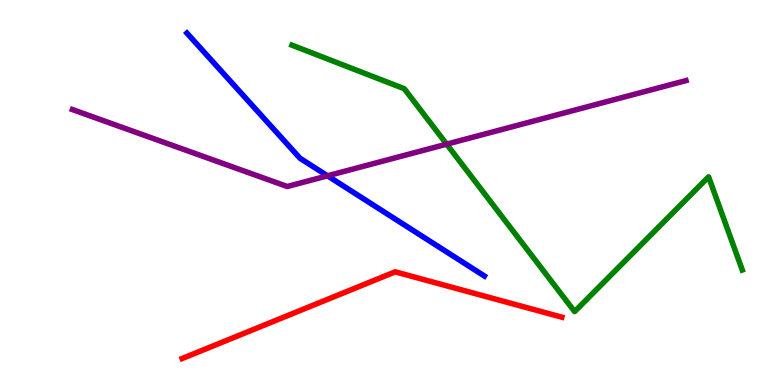[{'lines': ['blue', 'red'], 'intersections': []}, {'lines': ['green', 'red'], 'intersections': []}, {'lines': ['purple', 'red'], 'intersections': []}, {'lines': ['blue', 'green'], 'intersections': []}, {'lines': ['blue', 'purple'], 'intersections': [{'x': 4.23, 'y': 5.43}]}, {'lines': ['green', 'purple'], 'intersections': [{'x': 5.76, 'y': 6.26}]}]